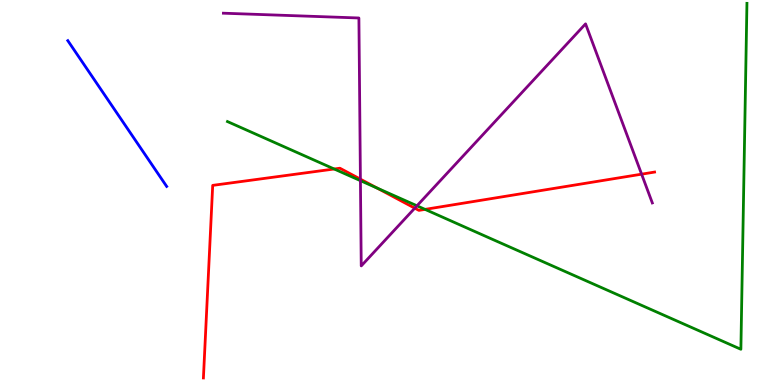[{'lines': ['blue', 'red'], 'intersections': []}, {'lines': ['green', 'red'], 'intersections': [{'x': 4.31, 'y': 5.61}, {'x': 4.87, 'y': 5.12}, {'x': 5.48, 'y': 4.56}]}, {'lines': ['purple', 'red'], 'intersections': [{'x': 4.65, 'y': 5.35}, {'x': 5.35, 'y': 4.59}, {'x': 8.28, 'y': 5.48}]}, {'lines': ['blue', 'green'], 'intersections': []}, {'lines': ['blue', 'purple'], 'intersections': []}, {'lines': ['green', 'purple'], 'intersections': [{'x': 4.65, 'y': 5.31}, {'x': 5.38, 'y': 4.65}]}]